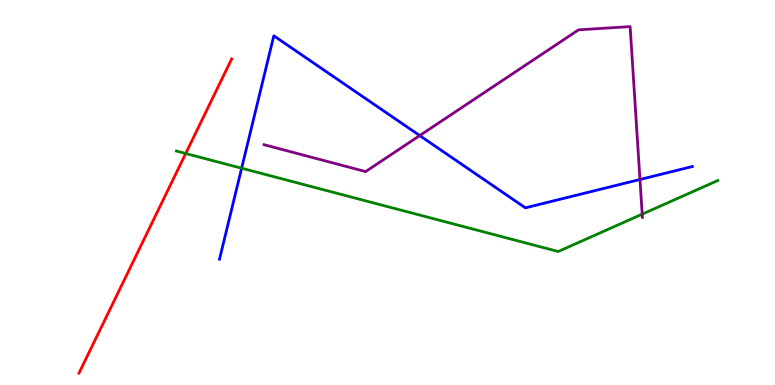[{'lines': ['blue', 'red'], 'intersections': []}, {'lines': ['green', 'red'], 'intersections': [{'x': 2.4, 'y': 6.01}]}, {'lines': ['purple', 'red'], 'intersections': []}, {'lines': ['blue', 'green'], 'intersections': [{'x': 3.12, 'y': 5.63}]}, {'lines': ['blue', 'purple'], 'intersections': [{'x': 5.42, 'y': 6.48}, {'x': 8.26, 'y': 5.34}]}, {'lines': ['green', 'purple'], 'intersections': [{'x': 8.29, 'y': 4.44}]}]